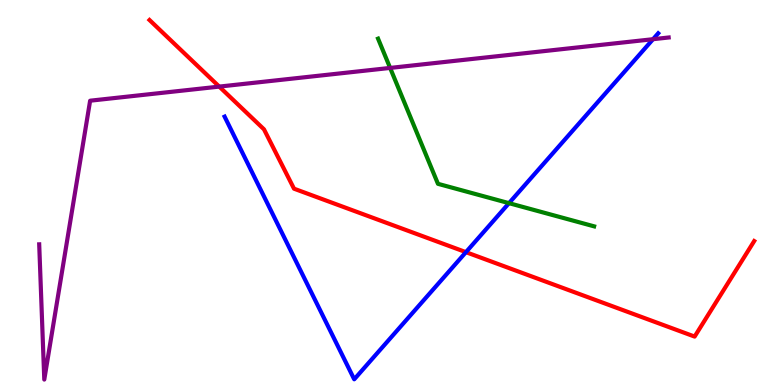[{'lines': ['blue', 'red'], 'intersections': [{'x': 6.01, 'y': 3.45}]}, {'lines': ['green', 'red'], 'intersections': []}, {'lines': ['purple', 'red'], 'intersections': [{'x': 2.83, 'y': 7.75}]}, {'lines': ['blue', 'green'], 'intersections': [{'x': 6.57, 'y': 4.72}]}, {'lines': ['blue', 'purple'], 'intersections': [{'x': 8.43, 'y': 8.98}]}, {'lines': ['green', 'purple'], 'intersections': [{'x': 5.03, 'y': 8.24}]}]